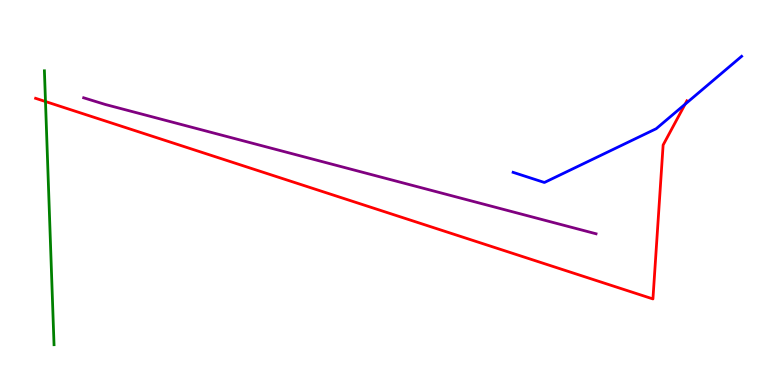[{'lines': ['blue', 'red'], 'intersections': [{'x': 8.84, 'y': 7.29}]}, {'lines': ['green', 'red'], 'intersections': [{'x': 0.587, 'y': 7.36}]}, {'lines': ['purple', 'red'], 'intersections': []}, {'lines': ['blue', 'green'], 'intersections': []}, {'lines': ['blue', 'purple'], 'intersections': []}, {'lines': ['green', 'purple'], 'intersections': []}]